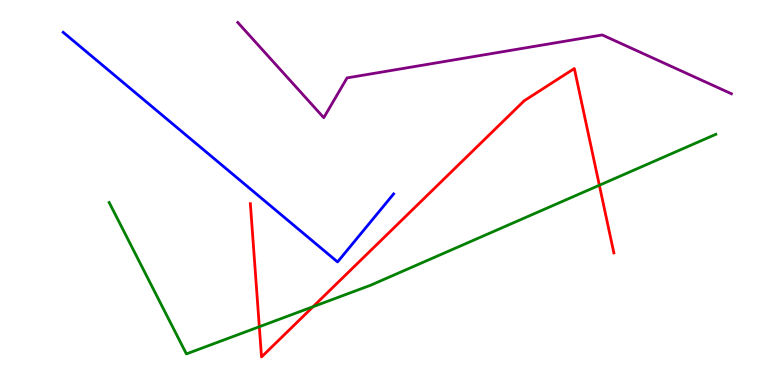[{'lines': ['blue', 'red'], 'intersections': []}, {'lines': ['green', 'red'], 'intersections': [{'x': 3.35, 'y': 1.51}, {'x': 4.04, 'y': 2.03}, {'x': 7.73, 'y': 5.19}]}, {'lines': ['purple', 'red'], 'intersections': []}, {'lines': ['blue', 'green'], 'intersections': []}, {'lines': ['blue', 'purple'], 'intersections': []}, {'lines': ['green', 'purple'], 'intersections': []}]